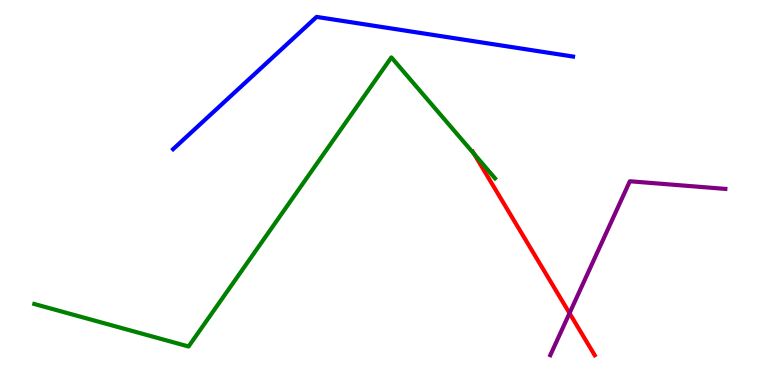[{'lines': ['blue', 'red'], 'intersections': []}, {'lines': ['green', 'red'], 'intersections': [{'x': 6.12, 'y': 6.0}]}, {'lines': ['purple', 'red'], 'intersections': [{'x': 7.35, 'y': 1.87}]}, {'lines': ['blue', 'green'], 'intersections': []}, {'lines': ['blue', 'purple'], 'intersections': []}, {'lines': ['green', 'purple'], 'intersections': []}]